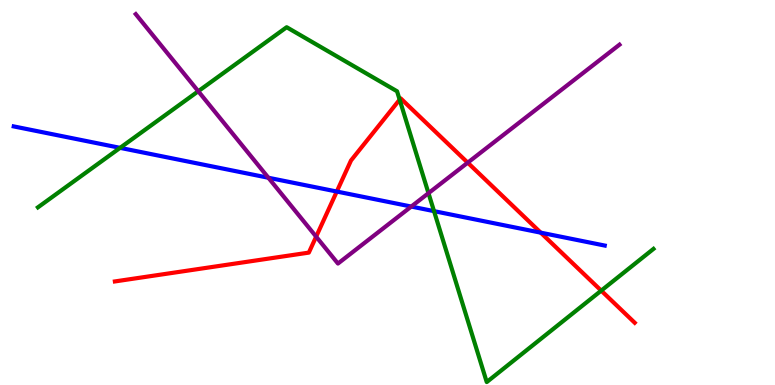[{'lines': ['blue', 'red'], 'intersections': [{'x': 4.35, 'y': 5.02}, {'x': 6.98, 'y': 3.96}]}, {'lines': ['green', 'red'], 'intersections': [{'x': 5.16, 'y': 7.41}, {'x': 7.76, 'y': 2.45}]}, {'lines': ['purple', 'red'], 'intersections': [{'x': 4.08, 'y': 3.85}, {'x': 6.04, 'y': 5.77}]}, {'lines': ['blue', 'green'], 'intersections': [{'x': 1.55, 'y': 6.16}, {'x': 5.6, 'y': 4.52}]}, {'lines': ['blue', 'purple'], 'intersections': [{'x': 3.46, 'y': 5.38}, {'x': 5.31, 'y': 4.63}]}, {'lines': ['green', 'purple'], 'intersections': [{'x': 2.56, 'y': 7.63}, {'x': 5.53, 'y': 4.98}]}]